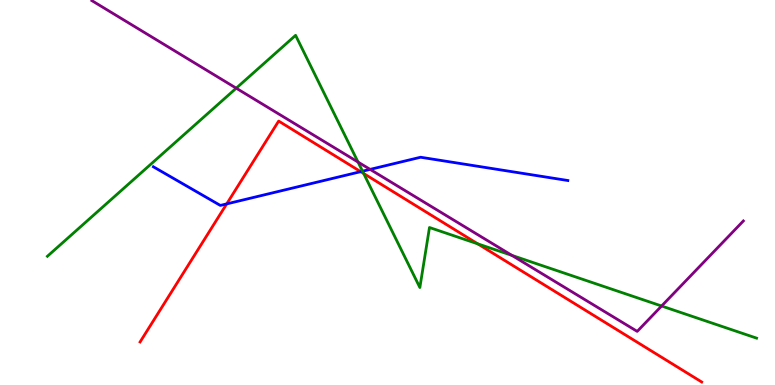[{'lines': ['blue', 'red'], 'intersections': [{'x': 2.93, 'y': 4.7}, {'x': 4.65, 'y': 5.54}]}, {'lines': ['green', 'red'], 'intersections': [{'x': 4.69, 'y': 5.49}, {'x': 6.16, 'y': 3.67}]}, {'lines': ['purple', 'red'], 'intersections': []}, {'lines': ['blue', 'green'], 'intersections': [{'x': 4.68, 'y': 5.55}]}, {'lines': ['blue', 'purple'], 'intersections': [{'x': 4.78, 'y': 5.6}]}, {'lines': ['green', 'purple'], 'intersections': [{'x': 3.05, 'y': 7.71}, {'x': 4.62, 'y': 5.79}, {'x': 6.6, 'y': 3.37}, {'x': 8.54, 'y': 2.05}]}]